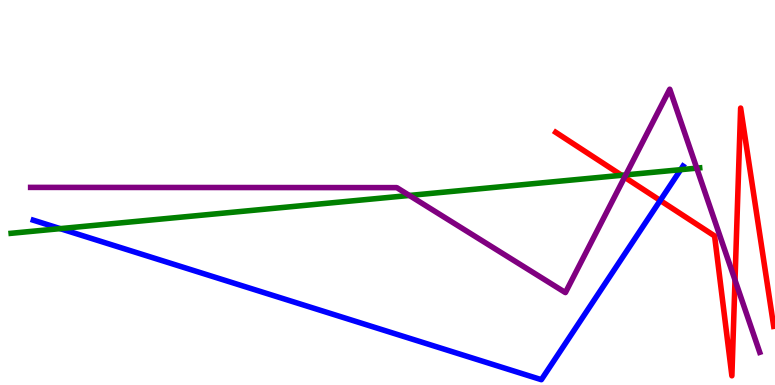[{'lines': ['blue', 'red'], 'intersections': [{'x': 8.52, 'y': 4.79}]}, {'lines': ['green', 'red'], 'intersections': [{'x': 8.02, 'y': 5.45}]}, {'lines': ['purple', 'red'], 'intersections': [{'x': 8.06, 'y': 5.4}, {'x': 9.48, 'y': 2.73}]}, {'lines': ['blue', 'green'], 'intersections': [{'x': 0.777, 'y': 4.06}, {'x': 8.78, 'y': 5.59}]}, {'lines': ['blue', 'purple'], 'intersections': []}, {'lines': ['green', 'purple'], 'intersections': [{'x': 5.28, 'y': 4.92}, {'x': 8.07, 'y': 5.46}, {'x': 8.99, 'y': 5.63}]}]